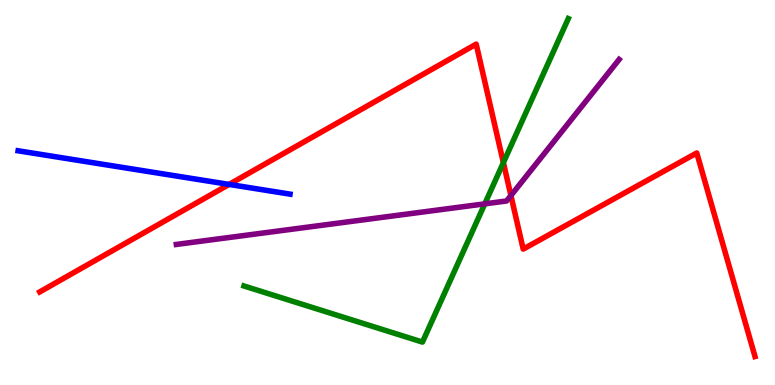[{'lines': ['blue', 'red'], 'intersections': [{'x': 2.96, 'y': 5.21}]}, {'lines': ['green', 'red'], 'intersections': [{'x': 6.5, 'y': 5.78}]}, {'lines': ['purple', 'red'], 'intersections': [{'x': 6.59, 'y': 4.92}]}, {'lines': ['blue', 'green'], 'intersections': []}, {'lines': ['blue', 'purple'], 'intersections': []}, {'lines': ['green', 'purple'], 'intersections': [{'x': 6.26, 'y': 4.71}]}]